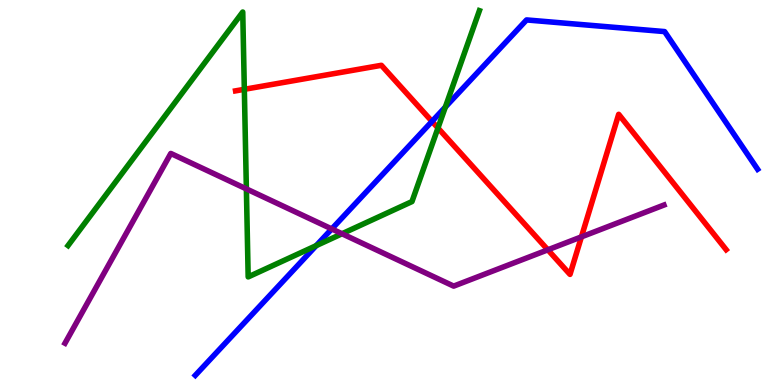[{'lines': ['blue', 'red'], 'intersections': [{'x': 5.57, 'y': 6.85}]}, {'lines': ['green', 'red'], 'intersections': [{'x': 3.15, 'y': 7.68}, {'x': 5.65, 'y': 6.67}]}, {'lines': ['purple', 'red'], 'intersections': [{'x': 7.07, 'y': 3.51}, {'x': 7.5, 'y': 3.85}]}, {'lines': ['blue', 'green'], 'intersections': [{'x': 4.08, 'y': 3.62}, {'x': 5.75, 'y': 7.22}]}, {'lines': ['blue', 'purple'], 'intersections': [{'x': 4.28, 'y': 4.05}]}, {'lines': ['green', 'purple'], 'intersections': [{'x': 3.18, 'y': 5.09}, {'x': 4.41, 'y': 3.93}]}]